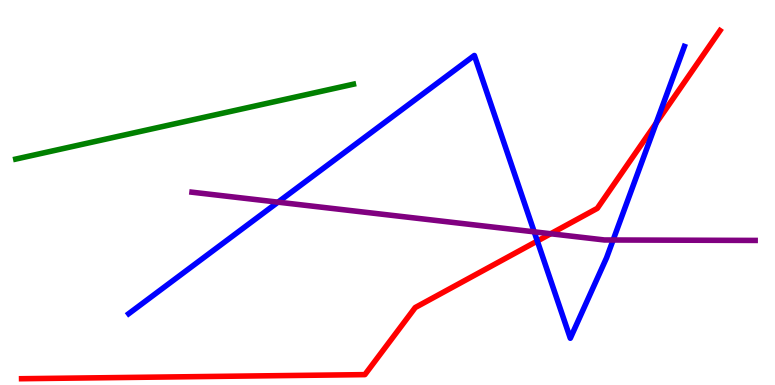[{'lines': ['blue', 'red'], 'intersections': [{'x': 6.93, 'y': 3.74}, {'x': 8.47, 'y': 6.8}]}, {'lines': ['green', 'red'], 'intersections': []}, {'lines': ['purple', 'red'], 'intersections': [{'x': 7.11, 'y': 3.93}]}, {'lines': ['blue', 'green'], 'intersections': []}, {'lines': ['blue', 'purple'], 'intersections': [{'x': 3.59, 'y': 4.75}, {'x': 6.89, 'y': 3.98}, {'x': 7.91, 'y': 3.77}]}, {'lines': ['green', 'purple'], 'intersections': []}]